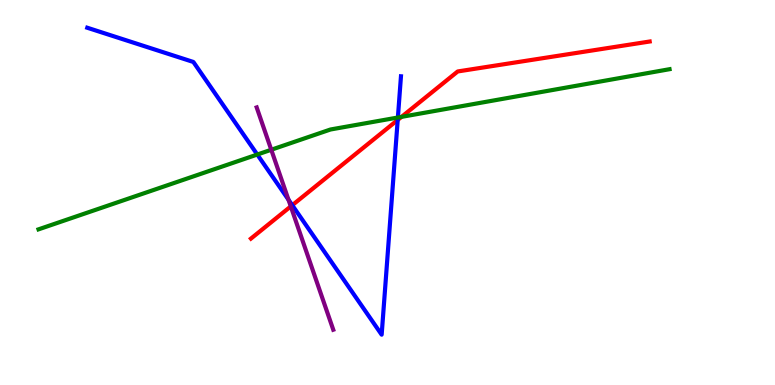[{'lines': ['blue', 'red'], 'intersections': [{'x': 3.77, 'y': 4.67}, {'x': 5.13, 'y': 6.88}]}, {'lines': ['green', 'red'], 'intersections': [{'x': 5.18, 'y': 6.96}]}, {'lines': ['purple', 'red'], 'intersections': [{'x': 3.75, 'y': 4.64}]}, {'lines': ['blue', 'green'], 'intersections': [{'x': 3.32, 'y': 5.99}, {'x': 5.13, 'y': 6.95}]}, {'lines': ['blue', 'purple'], 'intersections': [{'x': 3.72, 'y': 4.81}]}, {'lines': ['green', 'purple'], 'intersections': [{'x': 3.5, 'y': 6.11}]}]